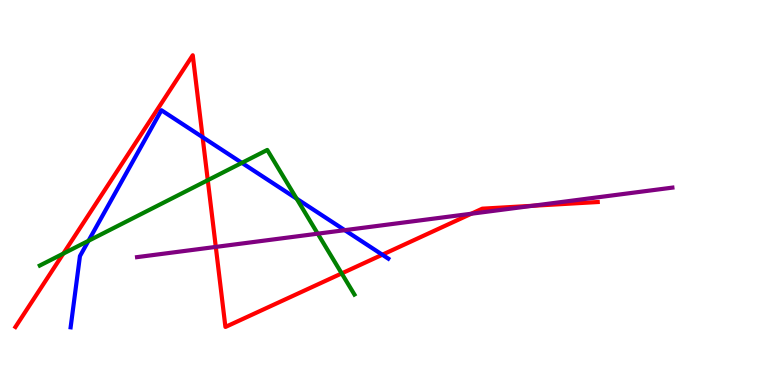[{'lines': ['blue', 'red'], 'intersections': [{'x': 2.61, 'y': 6.44}, {'x': 4.93, 'y': 3.38}]}, {'lines': ['green', 'red'], 'intersections': [{'x': 0.817, 'y': 3.41}, {'x': 2.68, 'y': 5.32}, {'x': 4.41, 'y': 2.9}]}, {'lines': ['purple', 'red'], 'intersections': [{'x': 2.78, 'y': 3.59}, {'x': 6.08, 'y': 4.45}, {'x': 6.87, 'y': 4.65}]}, {'lines': ['blue', 'green'], 'intersections': [{'x': 1.14, 'y': 3.75}, {'x': 3.12, 'y': 5.77}, {'x': 3.83, 'y': 4.84}]}, {'lines': ['blue', 'purple'], 'intersections': [{'x': 4.45, 'y': 4.02}]}, {'lines': ['green', 'purple'], 'intersections': [{'x': 4.1, 'y': 3.93}]}]